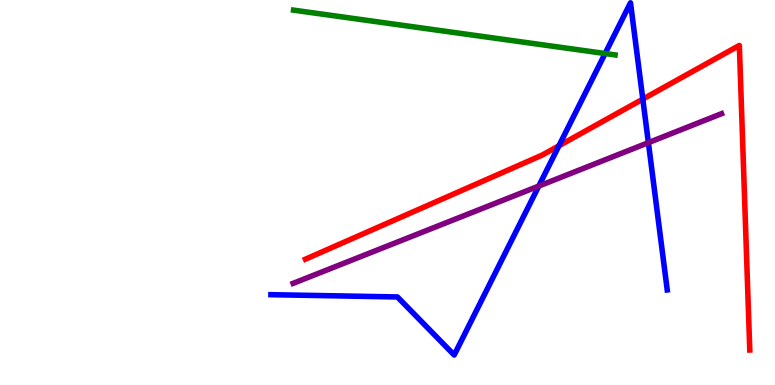[{'lines': ['blue', 'red'], 'intersections': [{'x': 7.21, 'y': 6.21}, {'x': 8.29, 'y': 7.43}]}, {'lines': ['green', 'red'], 'intersections': []}, {'lines': ['purple', 'red'], 'intersections': []}, {'lines': ['blue', 'green'], 'intersections': [{'x': 7.81, 'y': 8.61}]}, {'lines': ['blue', 'purple'], 'intersections': [{'x': 6.95, 'y': 5.17}, {'x': 8.37, 'y': 6.29}]}, {'lines': ['green', 'purple'], 'intersections': []}]